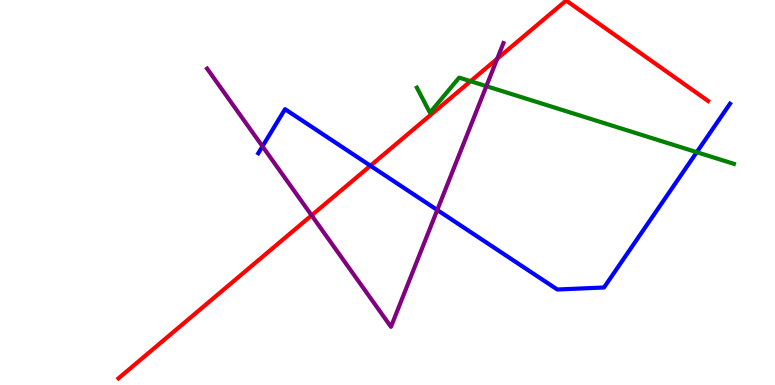[{'lines': ['blue', 'red'], 'intersections': [{'x': 4.78, 'y': 5.7}]}, {'lines': ['green', 'red'], 'intersections': [{'x': 6.07, 'y': 7.89}]}, {'lines': ['purple', 'red'], 'intersections': [{'x': 4.02, 'y': 4.41}, {'x': 6.42, 'y': 8.48}]}, {'lines': ['blue', 'green'], 'intersections': [{'x': 8.99, 'y': 6.05}]}, {'lines': ['blue', 'purple'], 'intersections': [{'x': 3.39, 'y': 6.2}, {'x': 5.64, 'y': 4.55}]}, {'lines': ['green', 'purple'], 'intersections': [{'x': 6.28, 'y': 7.76}]}]